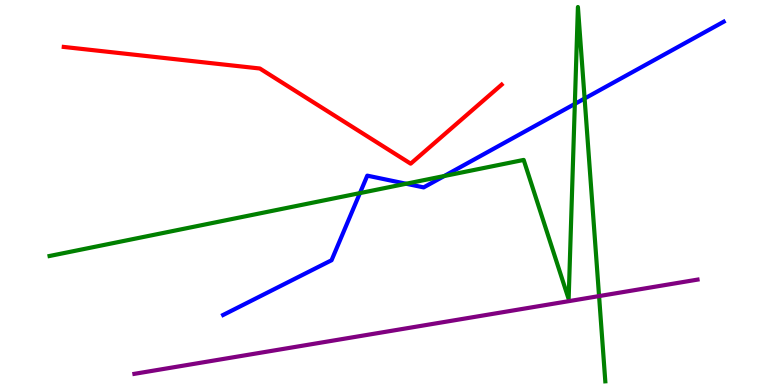[{'lines': ['blue', 'red'], 'intersections': []}, {'lines': ['green', 'red'], 'intersections': []}, {'lines': ['purple', 'red'], 'intersections': []}, {'lines': ['blue', 'green'], 'intersections': [{'x': 4.64, 'y': 4.98}, {'x': 5.24, 'y': 5.23}, {'x': 5.73, 'y': 5.43}, {'x': 7.42, 'y': 7.3}, {'x': 7.54, 'y': 7.44}]}, {'lines': ['blue', 'purple'], 'intersections': []}, {'lines': ['green', 'purple'], 'intersections': [{'x': 7.73, 'y': 2.31}]}]